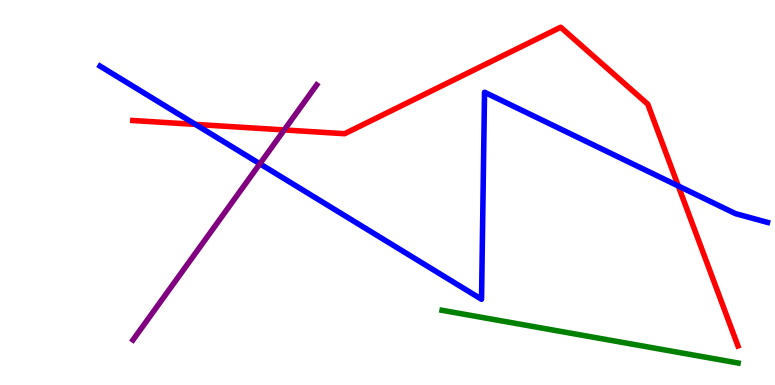[{'lines': ['blue', 'red'], 'intersections': [{'x': 2.52, 'y': 6.77}, {'x': 8.75, 'y': 5.17}]}, {'lines': ['green', 'red'], 'intersections': []}, {'lines': ['purple', 'red'], 'intersections': [{'x': 3.67, 'y': 6.62}]}, {'lines': ['blue', 'green'], 'intersections': []}, {'lines': ['blue', 'purple'], 'intersections': [{'x': 3.35, 'y': 5.75}]}, {'lines': ['green', 'purple'], 'intersections': []}]